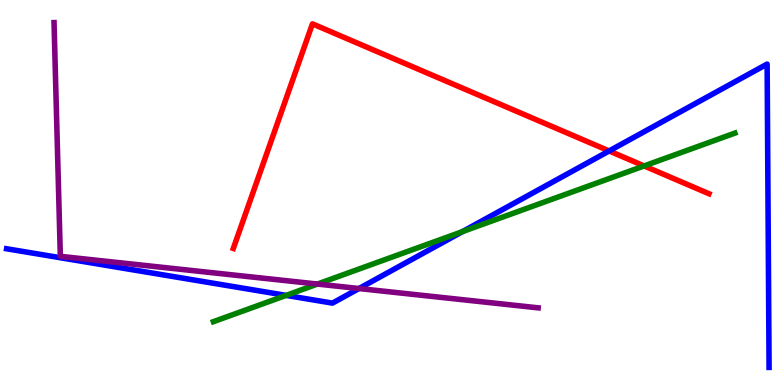[{'lines': ['blue', 'red'], 'intersections': [{'x': 7.86, 'y': 6.08}]}, {'lines': ['green', 'red'], 'intersections': [{'x': 8.31, 'y': 5.69}]}, {'lines': ['purple', 'red'], 'intersections': []}, {'lines': ['blue', 'green'], 'intersections': [{'x': 3.69, 'y': 2.33}, {'x': 5.97, 'y': 3.98}]}, {'lines': ['blue', 'purple'], 'intersections': [{'x': 4.63, 'y': 2.51}]}, {'lines': ['green', 'purple'], 'intersections': [{'x': 4.1, 'y': 2.62}]}]